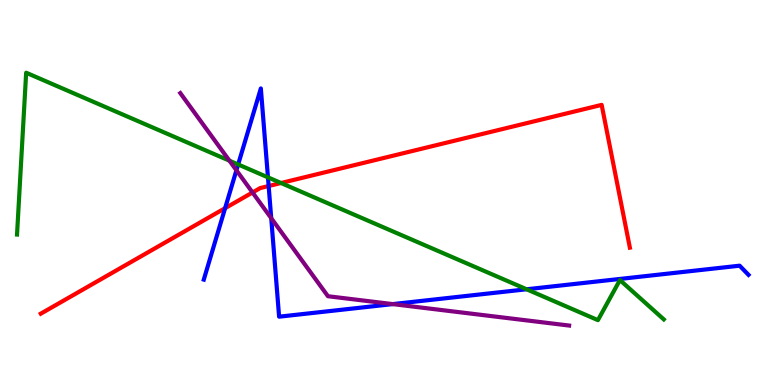[{'lines': ['blue', 'red'], 'intersections': [{'x': 2.9, 'y': 4.59}, {'x': 3.47, 'y': 5.17}]}, {'lines': ['green', 'red'], 'intersections': [{'x': 3.63, 'y': 5.25}]}, {'lines': ['purple', 'red'], 'intersections': [{'x': 3.26, 'y': 5.0}]}, {'lines': ['blue', 'green'], 'intersections': [{'x': 3.07, 'y': 5.73}, {'x': 3.46, 'y': 5.39}, {'x': 6.79, 'y': 2.49}]}, {'lines': ['blue', 'purple'], 'intersections': [{'x': 3.05, 'y': 5.58}, {'x': 3.5, 'y': 4.33}, {'x': 5.07, 'y': 2.1}]}, {'lines': ['green', 'purple'], 'intersections': [{'x': 2.96, 'y': 5.83}]}]